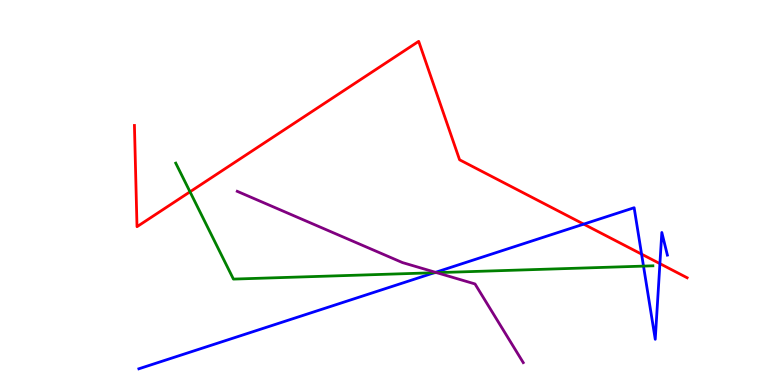[{'lines': ['blue', 'red'], 'intersections': [{'x': 7.53, 'y': 4.18}, {'x': 8.28, 'y': 3.4}, {'x': 8.51, 'y': 3.15}]}, {'lines': ['green', 'red'], 'intersections': [{'x': 2.45, 'y': 5.02}]}, {'lines': ['purple', 'red'], 'intersections': []}, {'lines': ['blue', 'green'], 'intersections': [{'x': 5.6, 'y': 2.92}, {'x': 8.3, 'y': 3.09}]}, {'lines': ['blue', 'purple'], 'intersections': [{'x': 5.62, 'y': 2.93}]}, {'lines': ['green', 'purple'], 'intersections': [{'x': 5.63, 'y': 2.92}]}]